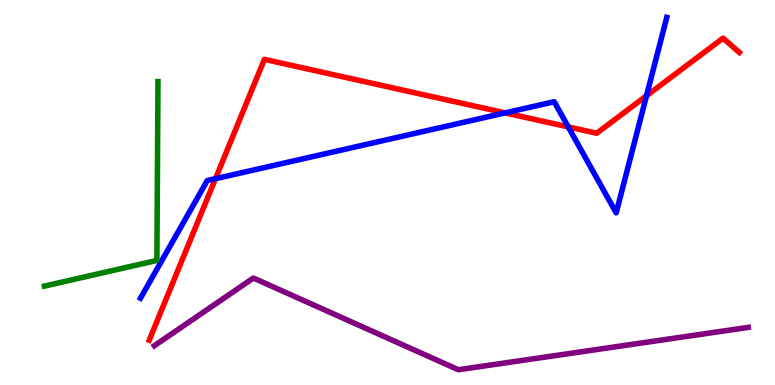[{'lines': ['blue', 'red'], 'intersections': [{'x': 2.78, 'y': 5.36}, {'x': 6.52, 'y': 7.07}, {'x': 7.33, 'y': 6.7}, {'x': 8.34, 'y': 7.51}]}, {'lines': ['green', 'red'], 'intersections': []}, {'lines': ['purple', 'red'], 'intersections': []}, {'lines': ['blue', 'green'], 'intersections': []}, {'lines': ['blue', 'purple'], 'intersections': []}, {'lines': ['green', 'purple'], 'intersections': []}]